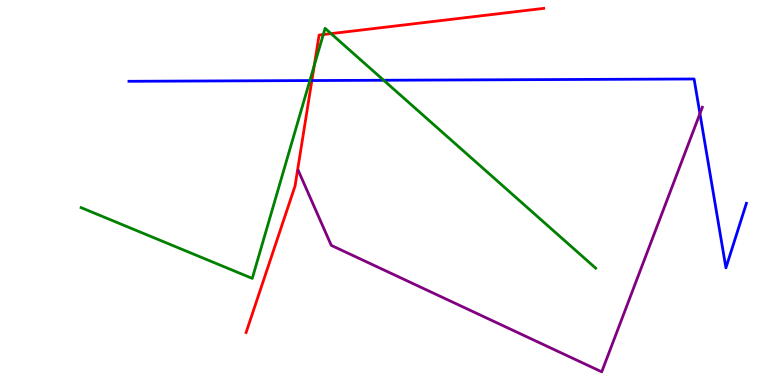[{'lines': ['blue', 'red'], 'intersections': [{'x': 4.02, 'y': 7.91}]}, {'lines': ['green', 'red'], 'intersections': [{'x': 4.06, 'y': 8.3}, {'x': 4.17, 'y': 9.1}, {'x': 4.27, 'y': 9.13}]}, {'lines': ['purple', 'red'], 'intersections': []}, {'lines': ['blue', 'green'], 'intersections': [{'x': 4.0, 'y': 7.91}, {'x': 4.95, 'y': 7.92}]}, {'lines': ['blue', 'purple'], 'intersections': [{'x': 9.03, 'y': 7.05}]}, {'lines': ['green', 'purple'], 'intersections': []}]